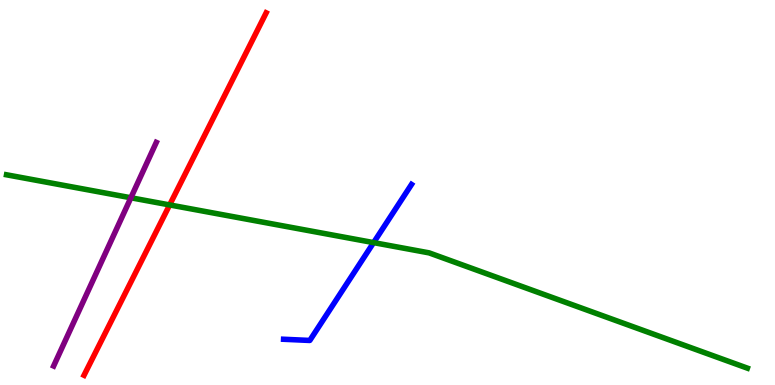[{'lines': ['blue', 'red'], 'intersections': []}, {'lines': ['green', 'red'], 'intersections': [{'x': 2.19, 'y': 4.68}]}, {'lines': ['purple', 'red'], 'intersections': []}, {'lines': ['blue', 'green'], 'intersections': [{'x': 4.82, 'y': 3.7}]}, {'lines': ['blue', 'purple'], 'intersections': []}, {'lines': ['green', 'purple'], 'intersections': [{'x': 1.69, 'y': 4.86}]}]